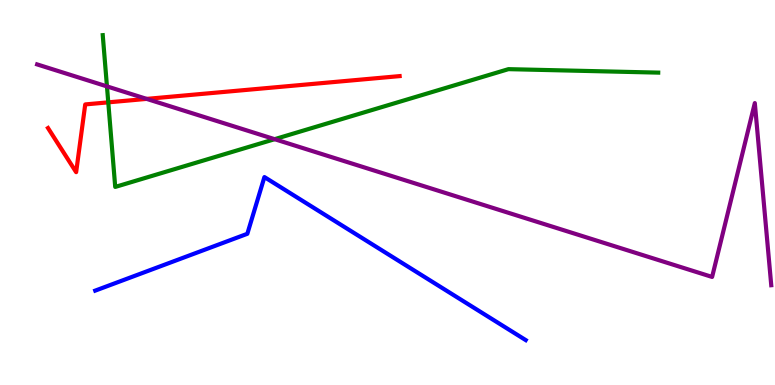[{'lines': ['blue', 'red'], 'intersections': []}, {'lines': ['green', 'red'], 'intersections': [{'x': 1.4, 'y': 7.34}]}, {'lines': ['purple', 'red'], 'intersections': [{'x': 1.89, 'y': 7.43}]}, {'lines': ['blue', 'green'], 'intersections': []}, {'lines': ['blue', 'purple'], 'intersections': []}, {'lines': ['green', 'purple'], 'intersections': [{'x': 1.38, 'y': 7.76}, {'x': 3.54, 'y': 6.38}]}]